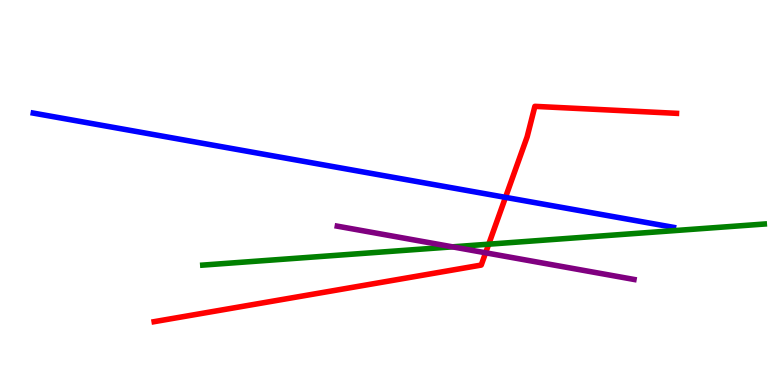[{'lines': ['blue', 'red'], 'intersections': [{'x': 6.52, 'y': 4.87}]}, {'lines': ['green', 'red'], 'intersections': [{'x': 6.31, 'y': 3.66}]}, {'lines': ['purple', 'red'], 'intersections': [{'x': 6.27, 'y': 3.43}]}, {'lines': ['blue', 'green'], 'intersections': []}, {'lines': ['blue', 'purple'], 'intersections': []}, {'lines': ['green', 'purple'], 'intersections': [{'x': 5.84, 'y': 3.59}]}]